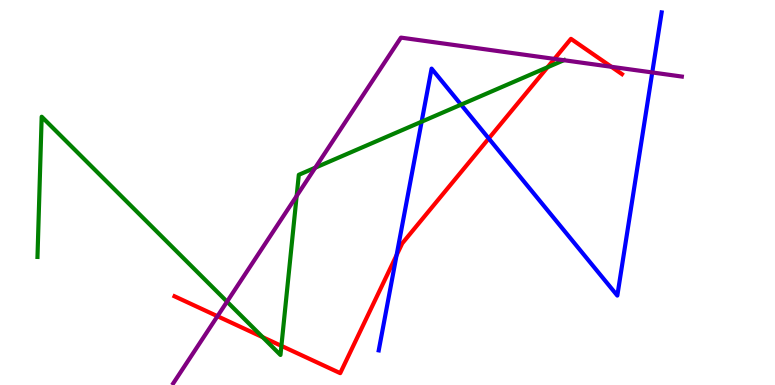[{'lines': ['blue', 'red'], 'intersections': [{'x': 5.12, 'y': 3.37}, {'x': 6.31, 'y': 6.4}]}, {'lines': ['green', 'red'], 'intersections': [{'x': 3.39, 'y': 1.24}, {'x': 3.63, 'y': 1.02}, {'x': 7.06, 'y': 8.25}]}, {'lines': ['purple', 'red'], 'intersections': [{'x': 2.81, 'y': 1.79}, {'x': 7.15, 'y': 8.47}, {'x': 7.89, 'y': 8.27}]}, {'lines': ['blue', 'green'], 'intersections': [{'x': 5.44, 'y': 6.84}, {'x': 5.95, 'y': 7.28}]}, {'lines': ['blue', 'purple'], 'intersections': [{'x': 8.42, 'y': 8.12}]}, {'lines': ['green', 'purple'], 'intersections': [{'x': 2.93, 'y': 2.16}, {'x': 3.83, 'y': 4.91}, {'x': 4.07, 'y': 5.64}, {'x': 7.28, 'y': 8.44}]}]